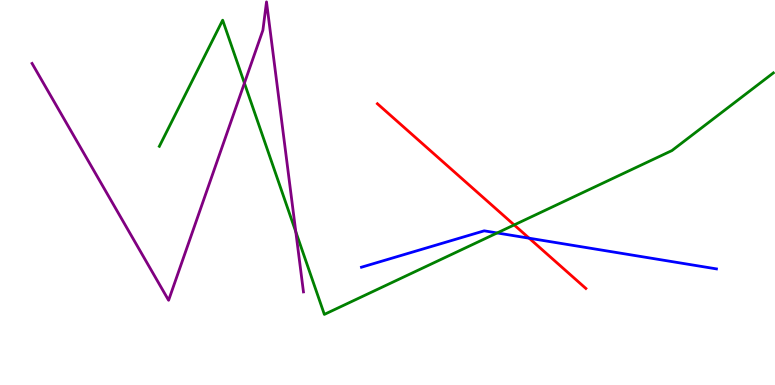[{'lines': ['blue', 'red'], 'intersections': [{'x': 6.83, 'y': 3.81}]}, {'lines': ['green', 'red'], 'intersections': [{'x': 6.63, 'y': 4.16}]}, {'lines': ['purple', 'red'], 'intersections': []}, {'lines': ['blue', 'green'], 'intersections': [{'x': 6.41, 'y': 3.95}]}, {'lines': ['blue', 'purple'], 'intersections': []}, {'lines': ['green', 'purple'], 'intersections': [{'x': 3.15, 'y': 7.84}, {'x': 3.82, 'y': 3.98}]}]